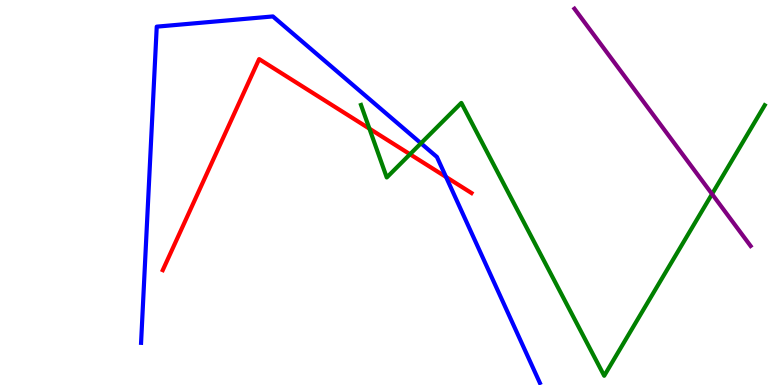[{'lines': ['blue', 'red'], 'intersections': [{'x': 5.76, 'y': 5.4}]}, {'lines': ['green', 'red'], 'intersections': [{'x': 4.77, 'y': 6.66}, {'x': 5.29, 'y': 5.99}]}, {'lines': ['purple', 'red'], 'intersections': []}, {'lines': ['blue', 'green'], 'intersections': [{'x': 5.43, 'y': 6.28}]}, {'lines': ['blue', 'purple'], 'intersections': []}, {'lines': ['green', 'purple'], 'intersections': [{'x': 9.19, 'y': 4.96}]}]